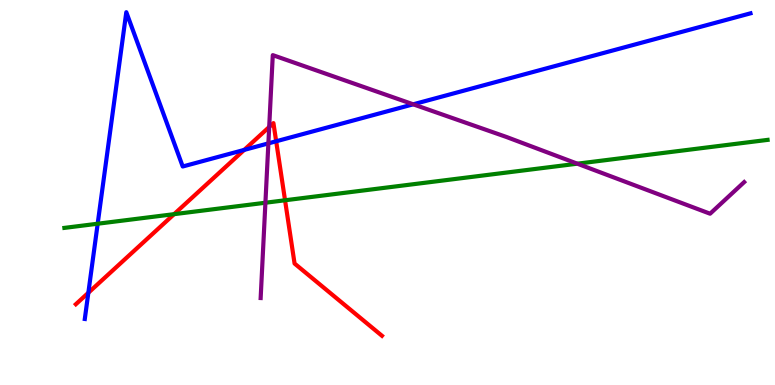[{'lines': ['blue', 'red'], 'intersections': [{'x': 1.14, 'y': 2.4}, {'x': 3.15, 'y': 6.11}, {'x': 3.56, 'y': 6.33}]}, {'lines': ['green', 'red'], 'intersections': [{'x': 2.25, 'y': 4.44}, {'x': 3.68, 'y': 4.8}]}, {'lines': ['purple', 'red'], 'intersections': [{'x': 3.47, 'y': 6.7}]}, {'lines': ['blue', 'green'], 'intersections': [{'x': 1.26, 'y': 4.19}]}, {'lines': ['blue', 'purple'], 'intersections': [{'x': 3.46, 'y': 6.28}, {'x': 5.33, 'y': 7.29}]}, {'lines': ['green', 'purple'], 'intersections': [{'x': 3.42, 'y': 4.73}, {'x': 7.45, 'y': 5.75}]}]